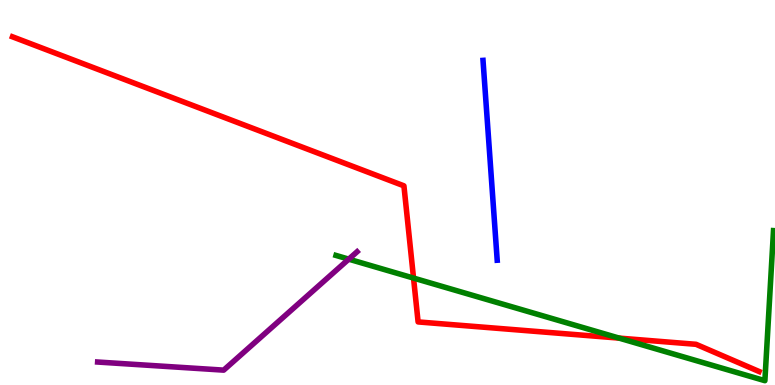[{'lines': ['blue', 'red'], 'intersections': []}, {'lines': ['green', 'red'], 'intersections': [{'x': 5.34, 'y': 2.78}, {'x': 7.99, 'y': 1.22}]}, {'lines': ['purple', 'red'], 'intersections': []}, {'lines': ['blue', 'green'], 'intersections': []}, {'lines': ['blue', 'purple'], 'intersections': []}, {'lines': ['green', 'purple'], 'intersections': [{'x': 4.5, 'y': 3.27}]}]